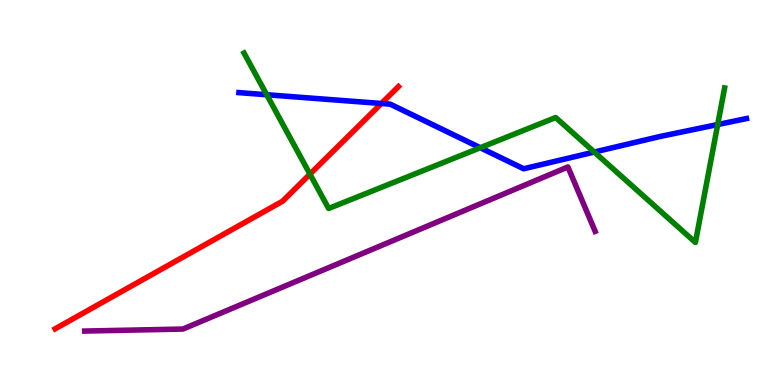[{'lines': ['blue', 'red'], 'intersections': [{'x': 4.92, 'y': 7.31}]}, {'lines': ['green', 'red'], 'intersections': [{'x': 4.0, 'y': 5.48}]}, {'lines': ['purple', 'red'], 'intersections': []}, {'lines': ['blue', 'green'], 'intersections': [{'x': 3.44, 'y': 7.54}, {'x': 6.2, 'y': 6.16}, {'x': 7.67, 'y': 6.05}, {'x': 9.26, 'y': 6.77}]}, {'lines': ['blue', 'purple'], 'intersections': []}, {'lines': ['green', 'purple'], 'intersections': []}]